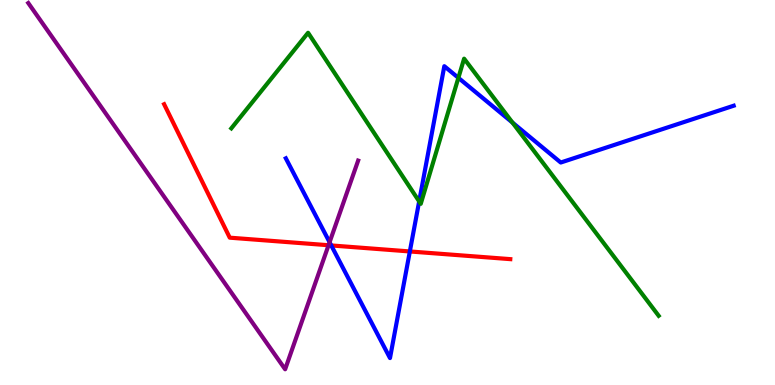[{'lines': ['blue', 'red'], 'intersections': [{'x': 4.27, 'y': 3.62}, {'x': 5.29, 'y': 3.47}]}, {'lines': ['green', 'red'], 'intersections': []}, {'lines': ['purple', 'red'], 'intersections': [{'x': 4.24, 'y': 3.63}]}, {'lines': ['blue', 'green'], 'intersections': [{'x': 5.41, 'y': 4.77}, {'x': 5.91, 'y': 7.98}, {'x': 6.61, 'y': 6.82}]}, {'lines': ['blue', 'purple'], 'intersections': [{'x': 4.25, 'y': 3.71}]}, {'lines': ['green', 'purple'], 'intersections': []}]